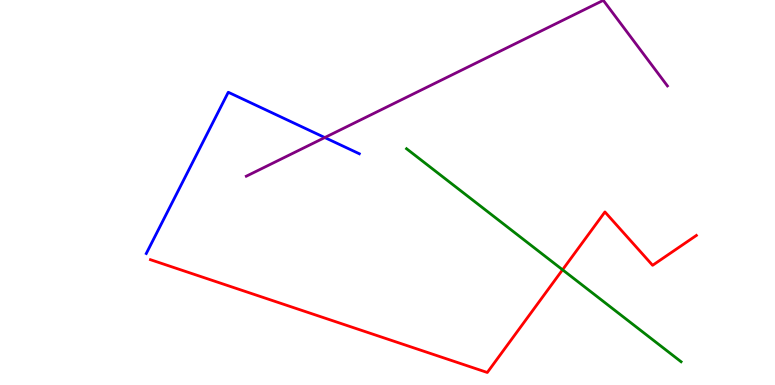[{'lines': ['blue', 'red'], 'intersections': []}, {'lines': ['green', 'red'], 'intersections': [{'x': 7.26, 'y': 2.99}]}, {'lines': ['purple', 'red'], 'intersections': []}, {'lines': ['blue', 'green'], 'intersections': []}, {'lines': ['blue', 'purple'], 'intersections': [{'x': 4.19, 'y': 6.43}]}, {'lines': ['green', 'purple'], 'intersections': []}]